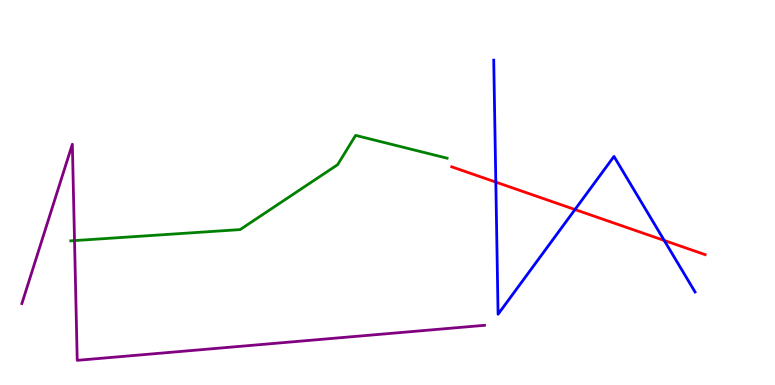[{'lines': ['blue', 'red'], 'intersections': [{'x': 6.4, 'y': 5.27}, {'x': 7.42, 'y': 4.56}, {'x': 8.57, 'y': 3.75}]}, {'lines': ['green', 'red'], 'intersections': []}, {'lines': ['purple', 'red'], 'intersections': []}, {'lines': ['blue', 'green'], 'intersections': []}, {'lines': ['blue', 'purple'], 'intersections': []}, {'lines': ['green', 'purple'], 'intersections': [{'x': 0.962, 'y': 3.75}]}]